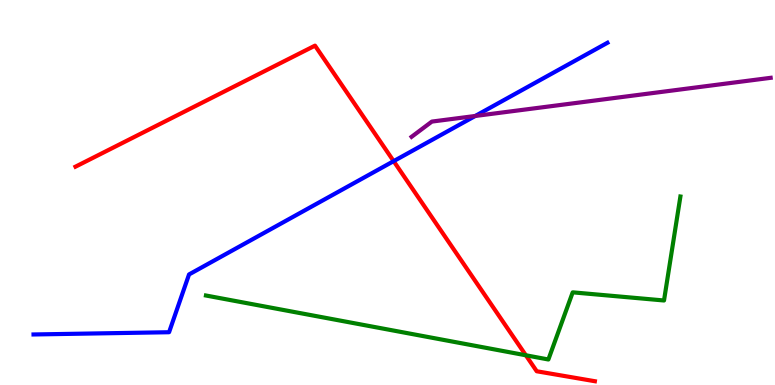[{'lines': ['blue', 'red'], 'intersections': [{'x': 5.08, 'y': 5.81}]}, {'lines': ['green', 'red'], 'intersections': [{'x': 6.79, 'y': 0.772}]}, {'lines': ['purple', 'red'], 'intersections': []}, {'lines': ['blue', 'green'], 'intersections': []}, {'lines': ['blue', 'purple'], 'intersections': [{'x': 6.13, 'y': 6.99}]}, {'lines': ['green', 'purple'], 'intersections': []}]